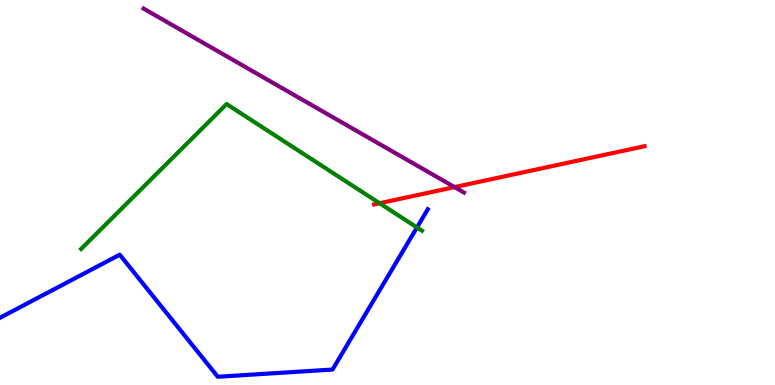[{'lines': ['blue', 'red'], 'intersections': []}, {'lines': ['green', 'red'], 'intersections': [{'x': 4.9, 'y': 4.72}]}, {'lines': ['purple', 'red'], 'intersections': [{'x': 5.87, 'y': 5.14}]}, {'lines': ['blue', 'green'], 'intersections': [{'x': 5.38, 'y': 4.09}]}, {'lines': ['blue', 'purple'], 'intersections': []}, {'lines': ['green', 'purple'], 'intersections': []}]